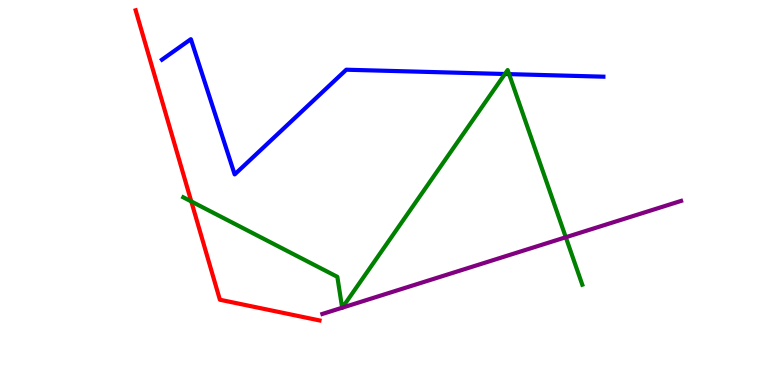[{'lines': ['blue', 'red'], 'intersections': []}, {'lines': ['green', 'red'], 'intersections': [{'x': 2.47, 'y': 4.77}]}, {'lines': ['purple', 'red'], 'intersections': []}, {'lines': ['blue', 'green'], 'intersections': [{'x': 6.51, 'y': 8.08}, {'x': 6.57, 'y': 8.07}]}, {'lines': ['blue', 'purple'], 'intersections': []}, {'lines': ['green', 'purple'], 'intersections': [{'x': 4.41, 'y': 2.01}, {'x': 4.42, 'y': 2.01}, {'x': 7.3, 'y': 3.84}]}]